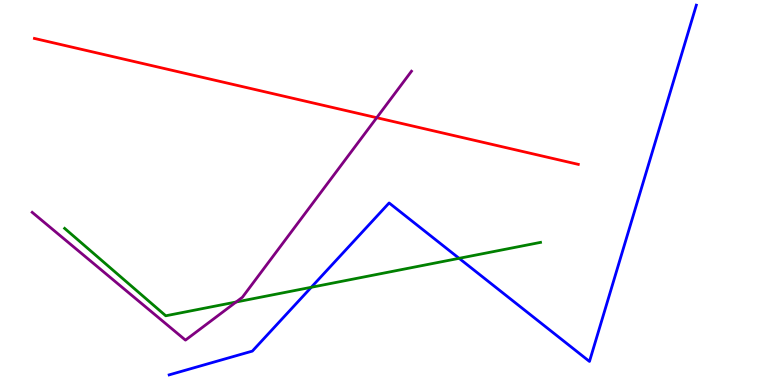[{'lines': ['blue', 'red'], 'intersections': []}, {'lines': ['green', 'red'], 'intersections': []}, {'lines': ['purple', 'red'], 'intersections': [{'x': 4.86, 'y': 6.94}]}, {'lines': ['blue', 'green'], 'intersections': [{'x': 4.02, 'y': 2.54}, {'x': 5.92, 'y': 3.29}]}, {'lines': ['blue', 'purple'], 'intersections': []}, {'lines': ['green', 'purple'], 'intersections': [{'x': 3.05, 'y': 2.16}]}]